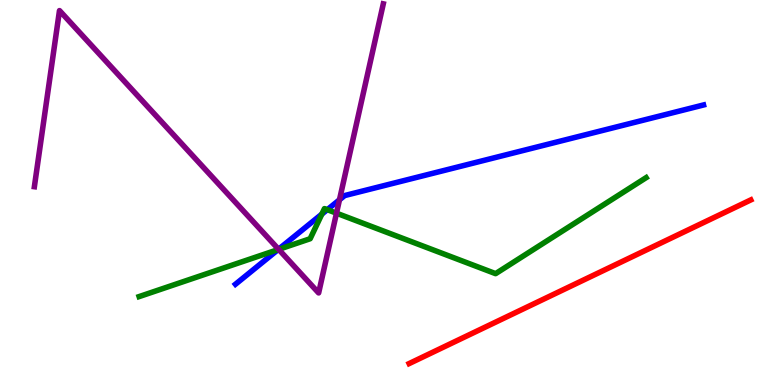[{'lines': ['blue', 'red'], 'intersections': []}, {'lines': ['green', 'red'], 'intersections': []}, {'lines': ['purple', 'red'], 'intersections': []}, {'lines': ['blue', 'green'], 'intersections': [{'x': 3.59, 'y': 3.52}, {'x': 4.15, 'y': 4.44}, {'x': 4.22, 'y': 4.55}]}, {'lines': ['blue', 'purple'], 'intersections': [{'x': 3.59, 'y': 3.53}, {'x': 4.38, 'y': 4.81}]}, {'lines': ['green', 'purple'], 'intersections': [{'x': 3.6, 'y': 3.52}, {'x': 4.34, 'y': 4.46}]}]